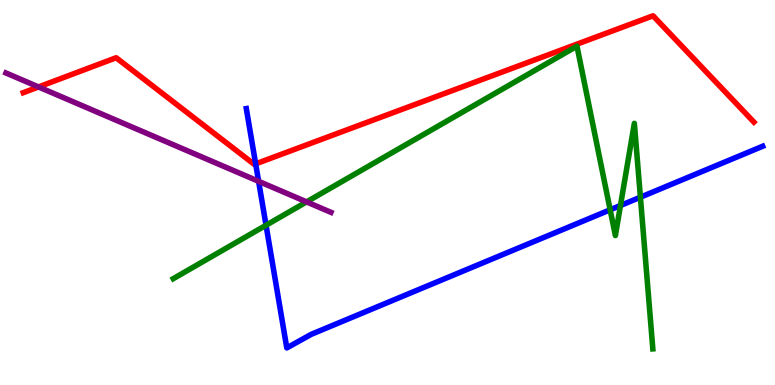[{'lines': ['blue', 'red'], 'intersections': [{'x': 3.3, 'y': 5.74}]}, {'lines': ['green', 'red'], 'intersections': []}, {'lines': ['purple', 'red'], 'intersections': [{'x': 0.497, 'y': 7.74}]}, {'lines': ['blue', 'green'], 'intersections': [{'x': 3.43, 'y': 4.15}, {'x': 7.87, 'y': 4.55}, {'x': 8.01, 'y': 4.66}, {'x': 8.26, 'y': 4.88}]}, {'lines': ['blue', 'purple'], 'intersections': [{'x': 3.34, 'y': 5.29}]}, {'lines': ['green', 'purple'], 'intersections': [{'x': 3.96, 'y': 4.76}]}]